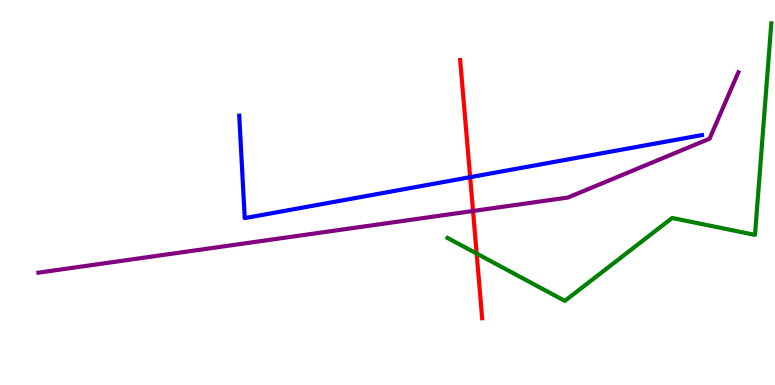[{'lines': ['blue', 'red'], 'intersections': [{'x': 6.07, 'y': 5.4}]}, {'lines': ['green', 'red'], 'intersections': [{'x': 6.15, 'y': 3.41}]}, {'lines': ['purple', 'red'], 'intersections': [{'x': 6.1, 'y': 4.52}]}, {'lines': ['blue', 'green'], 'intersections': []}, {'lines': ['blue', 'purple'], 'intersections': []}, {'lines': ['green', 'purple'], 'intersections': []}]